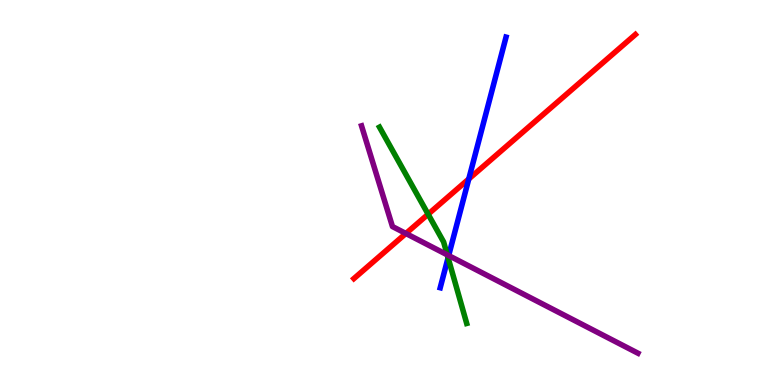[{'lines': ['blue', 'red'], 'intersections': [{'x': 6.05, 'y': 5.35}]}, {'lines': ['green', 'red'], 'intersections': [{'x': 5.52, 'y': 4.44}]}, {'lines': ['purple', 'red'], 'intersections': [{'x': 5.24, 'y': 3.94}]}, {'lines': ['blue', 'green'], 'intersections': [{'x': 5.78, 'y': 3.31}]}, {'lines': ['blue', 'purple'], 'intersections': [{'x': 5.79, 'y': 3.36}]}, {'lines': ['green', 'purple'], 'intersections': [{'x': 5.77, 'y': 3.38}]}]